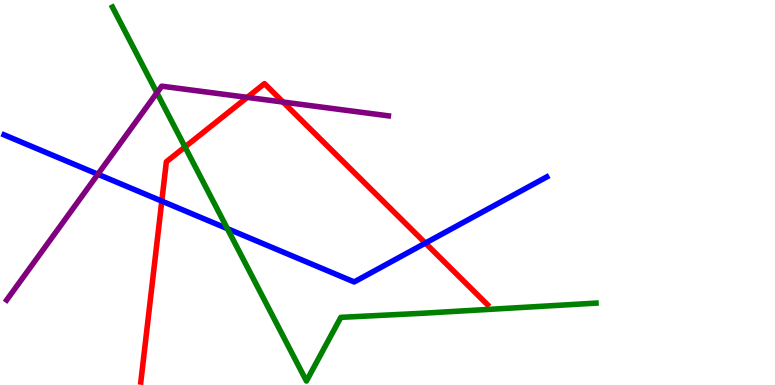[{'lines': ['blue', 'red'], 'intersections': [{'x': 2.09, 'y': 4.78}, {'x': 5.49, 'y': 3.69}]}, {'lines': ['green', 'red'], 'intersections': [{'x': 2.39, 'y': 6.18}]}, {'lines': ['purple', 'red'], 'intersections': [{'x': 3.19, 'y': 7.47}, {'x': 3.65, 'y': 7.35}]}, {'lines': ['blue', 'green'], 'intersections': [{'x': 2.93, 'y': 4.06}]}, {'lines': ['blue', 'purple'], 'intersections': [{'x': 1.26, 'y': 5.47}]}, {'lines': ['green', 'purple'], 'intersections': [{'x': 2.02, 'y': 7.59}]}]